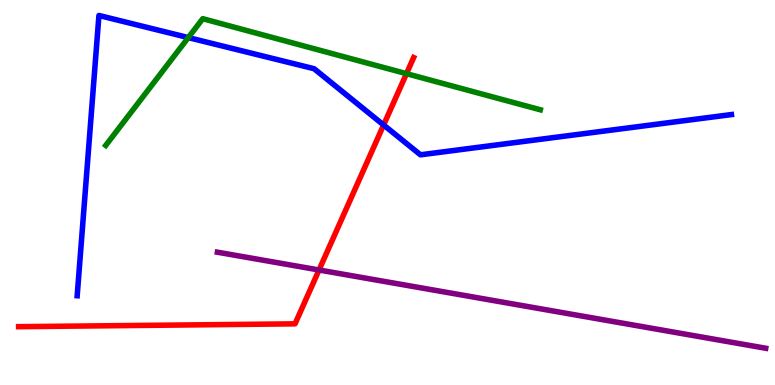[{'lines': ['blue', 'red'], 'intersections': [{'x': 4.95, 'y': 6.75}]}, {'lines': ['green', 'red'], 'intersections': [{'x': 5.24, 'y': 8.09}]}, {'lines': ['purple', 'red'], 'intersections': [{'x': 4.12, 'y': 2.99}]}, {'lines': ['blue', 'green'], 'intersections': [{'x': 2.43, 'y': 9.02}]}, {'lines': ['blue', 'purple'], 'intersections': []}, {'lines': ['green', 'purple'], 'intersections': []}]